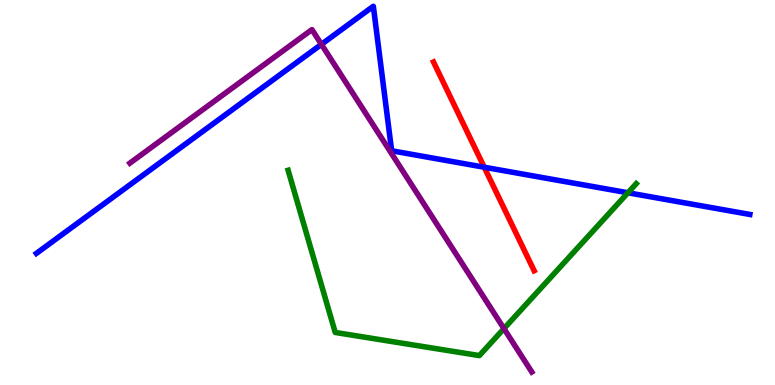[{'lines': ['blue', 'red'], 'intersections': [{'x': 6.25, 'y': 5.66}]}, {'lines': ['green', 'red'], 'intersections': []}, {'lines': ['purple', 'red'], 'intersections': []}, {'lines': ['blue', 'green'], 'intersections': [{'x': 8.1, 'y': 4.99}]}, {'lines': ['blue', 'purple'], 'intersections': [{'x': 4.15, 'y': 8.85}]}, {'lines': ['green', 'purple'], 'intersections': [{'x': 6.5, 'y': 1.46}]}]